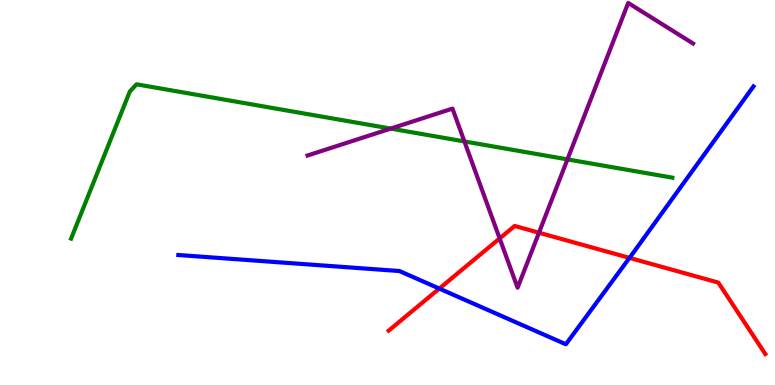[{'lines': ['blue', 'red'], 'intersections': [{'x': 5.67, 'y': 2.5}, {'x': 8.12, 'y': 3.3}]}, {'lines': ['green', 'red'], 'intersections': []}, {'lines': ['purple', 'red'], 'intersections': [{'x': 6.45, 'y': 3.81}, {'x': 6.95, 'y': 3.96}]}, {'lines': ['blue', 'green'], 'intersections': []}, {'lines': ['blue', 'purple'], 'intersections': []}, {'lines': ['green', 'purple'], 'intersections': [{'x': 5.04, 'y': 6.66}, {'x': 5.99, 'y': 6.33}, {'x': 7.32, 'y': 5.86}]}]